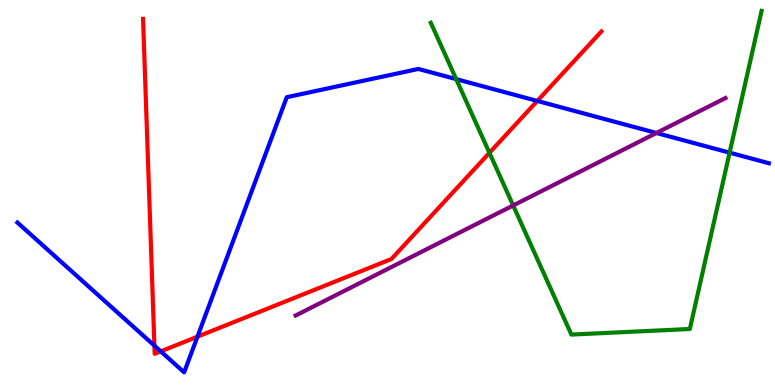[{'lines': ['blue', 'red'], 'intersections': [{'x': 1.99, 'y': 1.02}, {'x': 2.07, 'y': 0.874}, {'x': 2.55, 'y': 1.25}, {'x': 6.93, 'y': 7.38}]}, {'lines': ['green', 'red'], 'intersections': [{'x': 6.32, 'y': 6.03}]}, {'lines': ['purple', 'red'], 'intersections': []}, {'lines': ['blue', 'green'], 'intersections': [{'x': 5.89, 'y': 7.94}, {'x': 9.41, 'y': 6.03}]}, {'lines': ['blue', 'purple'], 'intersections': [{'x': 8.47, 'y': 6.55}]}, {'lines': ['green', 'purple'], 'intersections': [{'x': 6.62, 'y': 4.66}]}]